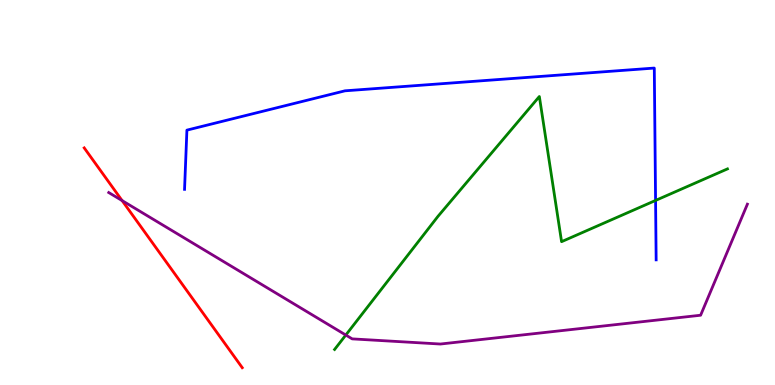[{'lines': ['blue', 'red'], 'intersections': []}, {'lines': ['green', 'red'], 'intersections': []}, {'lines': ['purple', 'red'], 'intersections': [{'x': 1.58, 'y': 4.79}]}, {'lines': ['blue', 'green'], 'intersections': [{'x': 8.46, 'y': 4.79}]}, {'lines': ['blue', 'purple'], 'intersections': []}, {'lines': ['green', 'purple'], 'intersections': [{'x': 4.46, 'y': 1.3}]}]